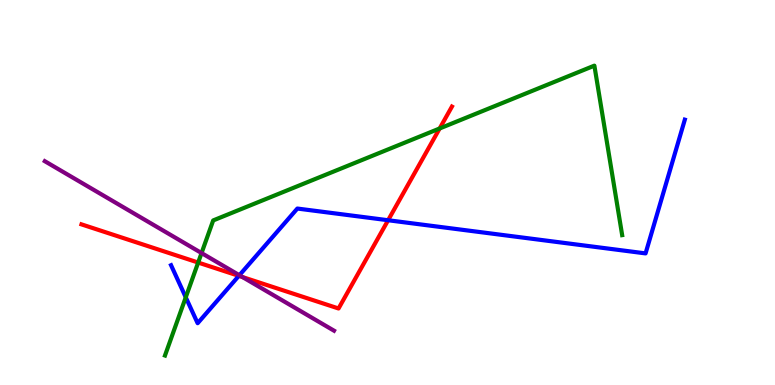[{'lines': ['blue', 'red'], 'intersections': [{'x': 3.08, 'y': 2.83}, {'x': 5.01, 'y': 4.28}]}, {'lines': ['green', 'red'], 'intersections': [{'x': 2.56, 'y': 3.18}, {'x': 5.67, 'y': 6.66}]}, {'lines': ['purple', 'red'], 'intersections': [{'x': 3.13, 'y': 2.8}]}, {'lines': ['blue', 'green'], 'intersections': [{'x': 2.4, 'y': 2.28}]}, {'lines': ['blue', 'purple'], 'intersections': [{'x': 3.09, 'y': 2.85}]}, {'lines': ['green', 'purple'], 'intersections': [{'x': 2.6, 'y': 3.43}]}]